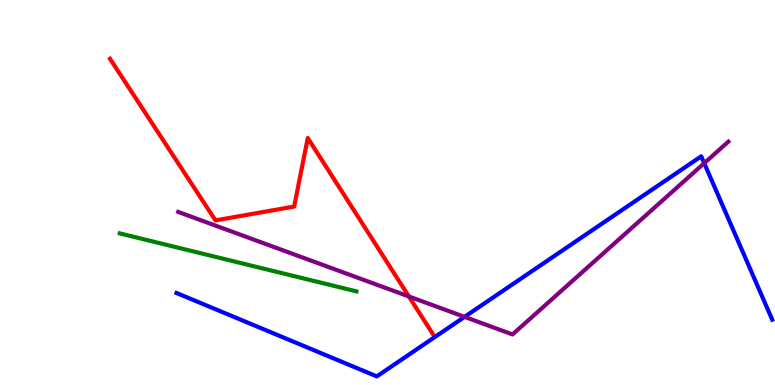[{'lines': ['blue', 'red'], 'intersections': []}, {'lines': ['green', 'red'], 'intersections': []}, {'lines': ['purple', 'red'], 'intersections': [{'x': 5.28, 'y': 2.3}]}, {'lines': ['blue', 'green'], 'intersections': []}, {'lines': ['blue', 'purple'], 'intersections': [{'x': 5.99, 'y': 1.77}, {'x': 9.09, 'y': 5.76}]}, {'lines': ['green', 'purple'], 'intersections': []}]